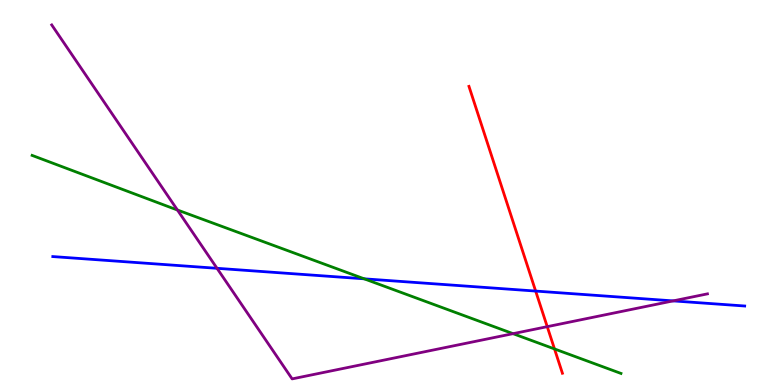[{'lines': ['blue', 'red'], 'intersections': [{'x': 6.91, 'y': 2.44}]}, {'lines': ['green', 'red'], 'intersections': [{'x': 7.15, 'y': 0.937}]}, {'lines': ['purple', 'red'], 'intersections': [{'x': 7.06, 'y': 1.52}]}, {'lines': ['blue', 'green'], 'intersections': [{'x': 4.7, 'y': 2.76}]}, {'lines': ['blue', 'purple'], 'intersections': [{'x': 2.8, 'y': 3.03}, {'x': 8.69, 'y': 2.18}]}, {'lines': ['green', 'purple'], 'intersections': [{'x': 2.29, 'y': 4.55}, {'x': 6.62, 'y': 1.33}]}]